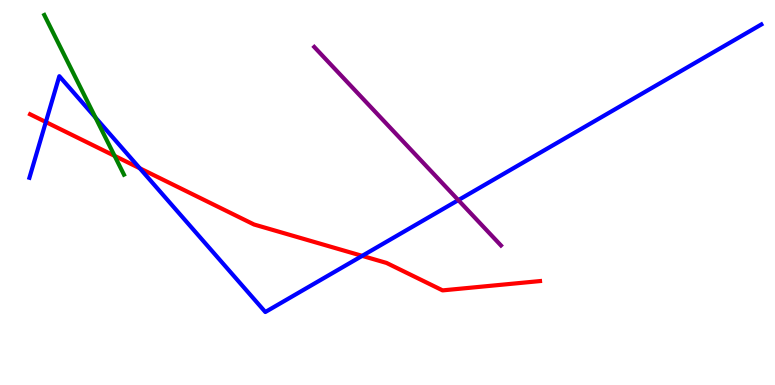[{'lines': ['blue', 'red'], 'intersections': [{'x': 0.591, 'y': 6.83}, {'x': 1.8, 'y': 5.63}, {'x': 4.67, 'y': 3.35}]}, {'lines': ['green', 'red'], 'intersections': [{'x': 1.48, 'y': 5.95}]}, {'lines': ['purple', 'red'], 'intersections': []}, {'lines': ['blue', 'green'], 'intersections': [{'x': 1.23, 'y': 6.95}]}, {'lines': ['blue', 'purple'], 'intersections': [{'x': 5.91, 'y': 4.8}]}, {'lines': ['green', 'purple'], 'intersections': []}]